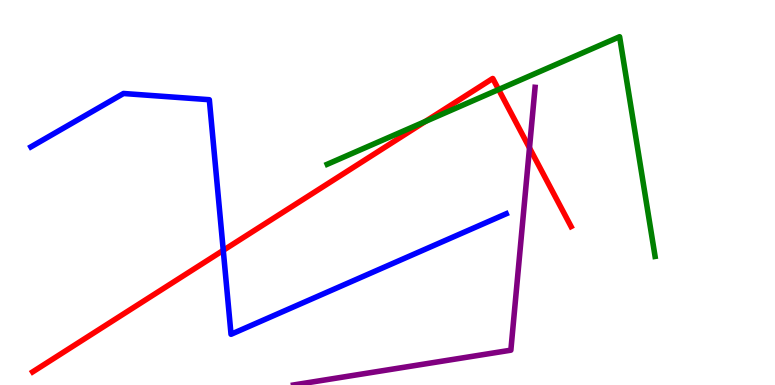[{'lines': ['blue', 'red'], 'intersections': [{'x': 2.88, 'y': 3.5}]}, {'lines': ['green', 'red'], 'intersections': [{'x': 5.49, 'y': 6.84}, {'x': 6.43, 'y': 7.67}]}, {'lines': ['purple', 'red'], 'intersections': [{'x': 6.83, 'y': 6.16}]}, {'lines': ['blue', 'green'], 'intersections': []}, {'lines': ['blue', 'purple'], 'intersections': []}, {'lines': ['green', 'purple'], 'intersections': []}]